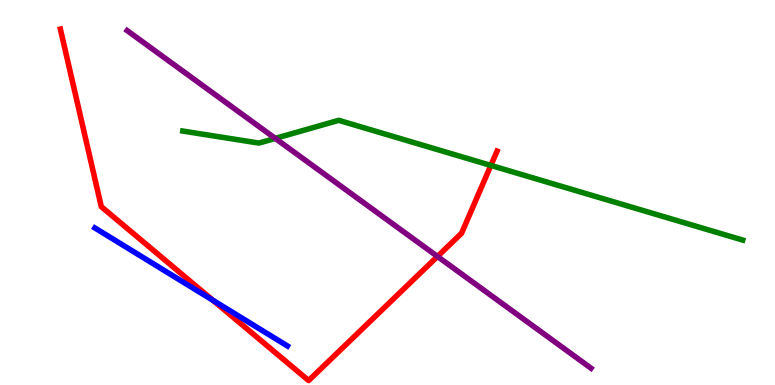[{'lines': ['blue', 'red'], 'intersections': [{'x': 2.75, 'y': 2.2}]}, {'lines': ['green', 'red'], 'intersections': [{'x': 6.33, 'y': 5.7}]}, {'lines': ['purple', 'red'], 'intersections': [{'x': 5.64, 'y': 3.34}]}, {'lines': ['blue', 'green'], 'intersections': []}, {'lines': ['blue', 'purple'], 'intersections': []}, {'lines': ['green', 'purple'], 'intersections': [{'x': 3.55, 'y': 6.41}]}]